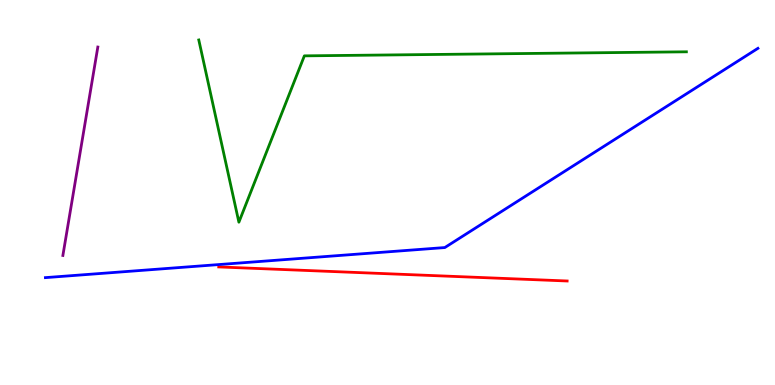[{'lines': ['blue', 'red'], 'intersections': []}, {'lines': ['green', 'red'], 'intersections': []}, {'lines': ['purple', 'red'], 'intersections': []}, {'lines': ['blue', 'green'], 'intersections': []}, {'lines': ['blue', 'purple'], 'intersections': []}, {'lines': ['green', 'purple'], 'intersections': []}]